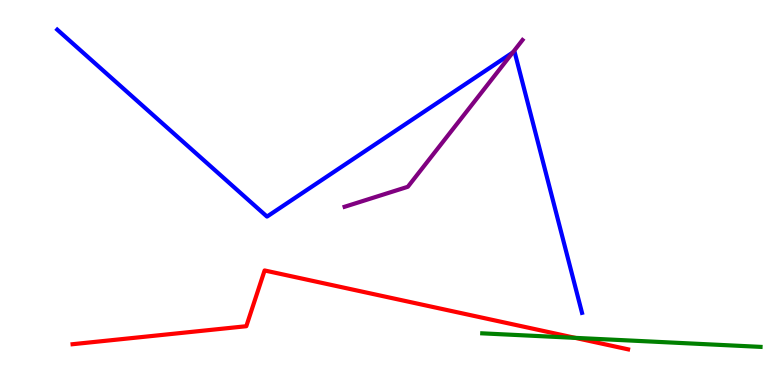[{'lines': ['blue', 'red'], 'intersections': []}, {'lines': ['green', 'red'], 'intersections': [{'x': 7.42, 'y': 1.22}]}, {'lines': ['purple', 'red'], 'intersections': []}, {'lines': ['blue', 'green'], 'intersections': []}, {'lines': ['blue', 'purple'], 'intersections': [{'x': 6.62, 'y': 8.64}]}, {'lines': ['green', 'purple'], 'intersections': []}]